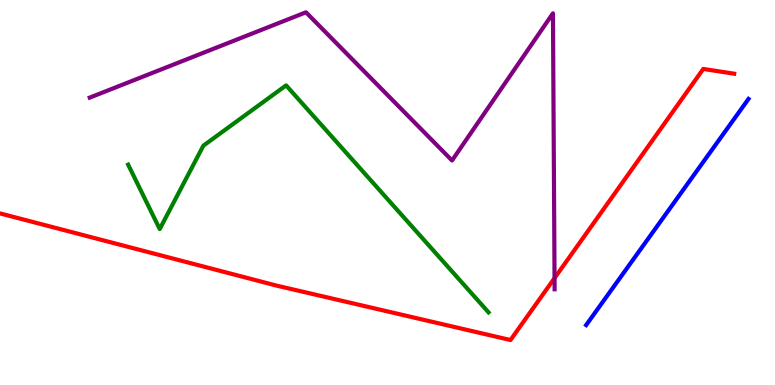[{'lines': ['blue', 'red'], 'intersections': []}, {'lines': ['green', 'red'], 'intersections': []}, {'lines': ['purple', 'red'], 'intersections': [{'x': 7.16, 'y': 2.78}]}, {'lines': ['blue', 'green'], 'intersections': []}, {'lines': ['blue', 'purple'], 'intersections': []}, {'lines': ['green', 'purple'], 'intersections': []}]